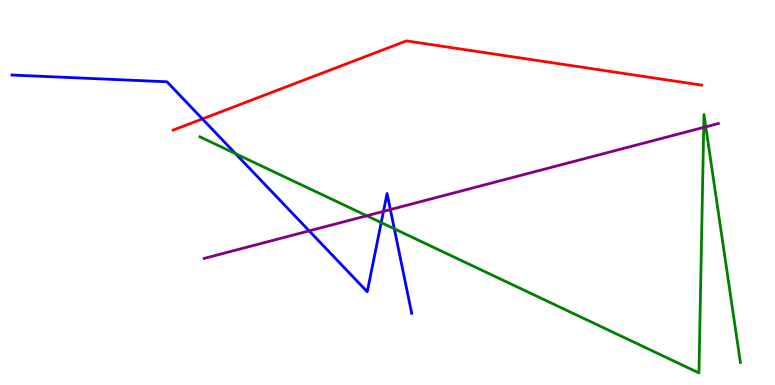[{'lines': ['blue', 'red'], 'intersections': [{'x': 2.61, 'y': 6.91}]}, {'lines': ['green', 'red'], 'intersections': []}, {'lines': ['purple', 'red'], 'intersections': []}, {'lines': ['blue', 'green'], 'intersections': [{'x': 3.04, 'y': 6.01}, {'x': 4.92, 'y': 4.22}, {'x': 5.09, 'y': 4.06}]}, {'lines': ['blue', 'purple'], 'intersections': [{'x': 3.99, 'y': 4.0}, {'x': 4.95, 'y': 4.51}, {'x': 5.04, 'y': 4.56}]}, {'lines': ['green', 'purple'], 'intersections': [{'x': 4.73, 'y': 4.4}, {'x': 9.08, 'y': 6.69}, {'x': 9.11, 'y': 6.71}]}]